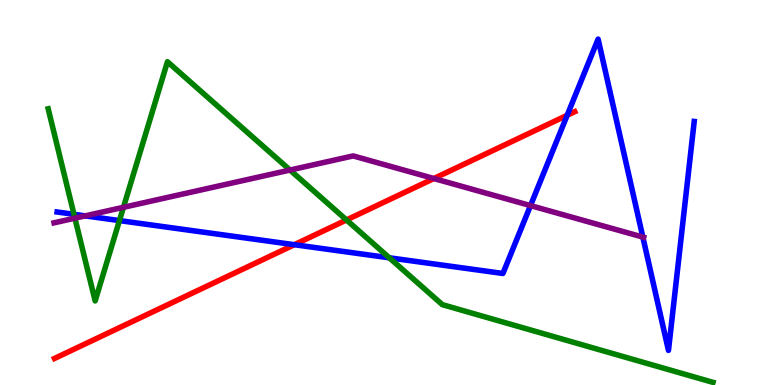[{'lines': ['blue', 'red'], 'intersections': [{'x': 3.8, 'y': 3.64}, {'x': 7.32, 'y': 7.01}]}, {'lines': ['green', 'red'], 'intersections': [{'x': 4.47, 'y': 4.29}]}, {'lines': ['purple', 'red'], 'intersections': [{'x': 5.6, 'y': 5.36}]}, {'lines': ['blue', 'green'], 'intersections': [{'x': 0.954, 'y': 4.43}, {'x': 1.54, 'y': 4.27}, {'x': 5.02, 'y': 3.3}]}, {'lines': ['blue', 'purple'], 'intersections': [{'x': 1.1, 'y': 4.39}, {'x': 6.85, 'y': 4.66}, {'x': 8.29, 'y': 3.84}]}, {'lines': ['green', 'purple'], 'intersections': [{'x': 0.967, 'y': 4.33}, {'x': 1.59, 'y': 4.62}, {'x': 3.74, 'y': 5.58}]}]